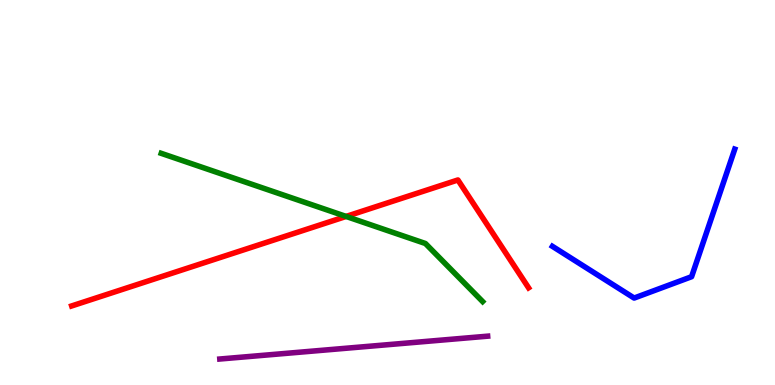[{'lines': ['blue', 'red'], 'intersections': []}, {'lines': ['green', 'red'], 'intersections': [{'x': 4.47, 'y': 4.38}]}, {'lines': ['purple', 'red'], 'intersections': []}, {'lines': ['blue', 'green'], 'intersections': []}, {'lines': ['blue', 'purple'], 'intersections': []}, {'lines': ['green', 'purple'], 'intersections': []}]